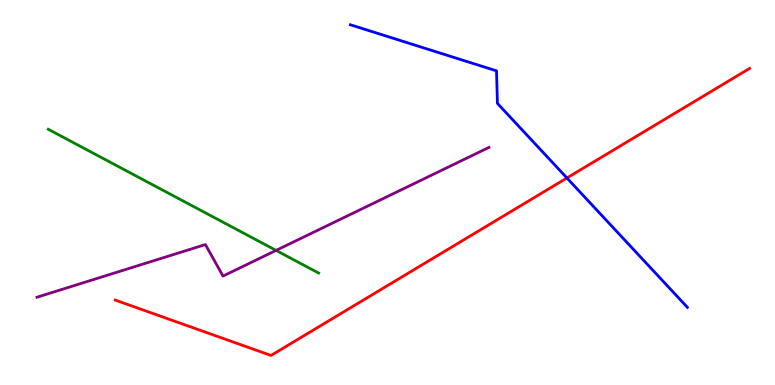[{'lines': ['blue', 'red'], 'intersections': [{'x': 7.32, 'y': 5.38}]}, {'lines': ['green', 'red'], 'intersections': []}, {'lines': ['purple', 'red'], 'intersections': []}, {'lines': ['blue', 'green'], 'intersections': []}, {'lines': ['blue', 'purple'], 'intersections': []}, {'lines': ['green', 'purple'], 'intersections': [{'x': 3.56, 'y': 3.5}]}]